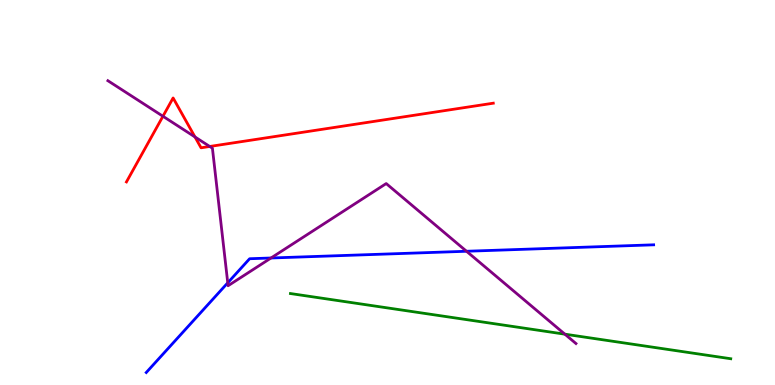[{'lines': ['blue', 'red'], 'intersections': []}, {'lines': ['green', 'red'], 'intersections': []}, {'lines': ['purple', 'red'], 'intersections': [{'x': 2.1, 'y': 6.98}, {'x': 2.52, 'y': 6.44}, {'x': 2.71, 'y': 6.2}]}, {'lines': ['blue', 'green'], 'intersections': []}, {'lines': ['blue', 'purple'], 'intersections': [{'x': 2.94, 'y': 2.65}, {'x': 3.5, 'y': 3.3}, {'x': 6.02, 'y': 3.47}]}, {'lines': ['green', 'purple'], 'intersections': [{'x': 7.29, 'y': 1.32}]}]